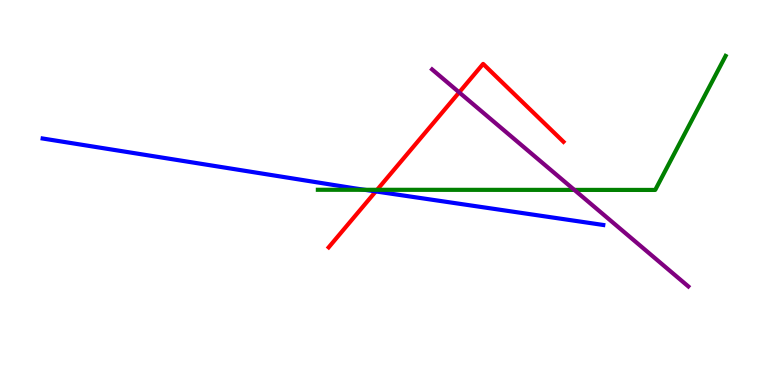[{'lines': ['blue', 'red'], 'intersections': [{'x': 4.85, 'y': 5.03}]}, {'lines': ['green', 'red'], 'intersections': [{'x': 4.87, 'y': 5.07}]}, {'lines': ['purple', 'red'], 'intersections': [{'x': 5.92, 'y': 7.6}]}, {'lines': ['blue', 'green'], 'intersections': [{'x': 4.71, 'y': 5.07}]}, {'lines': ['blue', 'purple'], 'intersections': []}, {'lines': ['green', 'purple'], 'intersections': [{'x': 7.41, 'y': 5.07}]}]